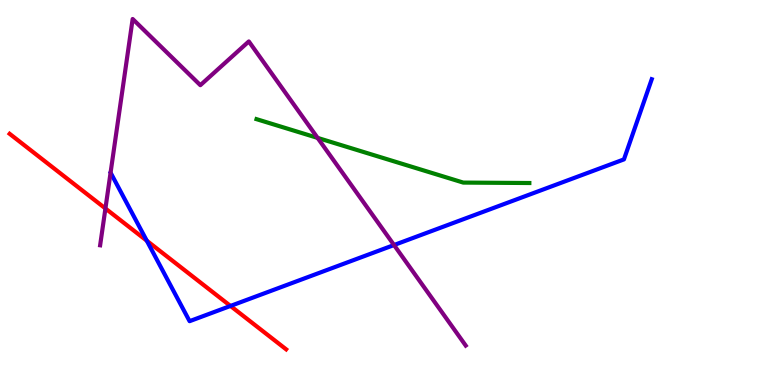[{'lines': ['blue', 'red'], 'intersections': [{'x': 1.89, 'y': 3.75}, {'x': 2.97, 'y': 2.05}]}, {'lines': ['green', 'red'], 'intersections': []}, {'lines': ['purple', 'red'], 'intersections': [{'x': 1.36, 'y': 4.59}]}, {'lines': ['blue', 'green'], 'intersections': []}, {'lines': ['blue', 'purple'], 'intersections': [{'x': 5.08, 'y': 3.64}]}, {'lines': ['green', 'purple'], 'intersections': [{'x': 4.1, 'y': 6.42}]}]